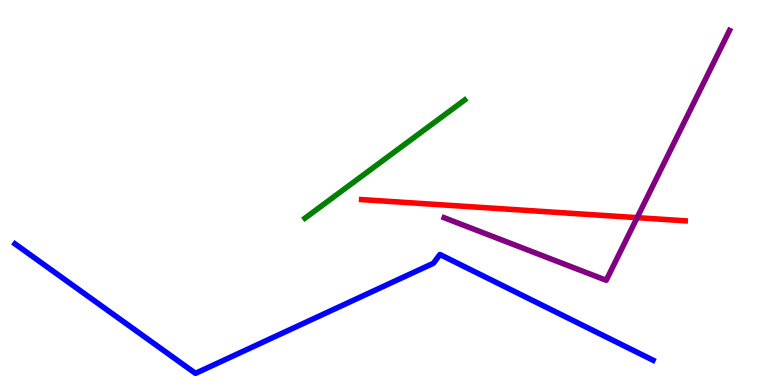[{'lines': ['blue', 'red'], 'intersections': []}, {'lines': ['green', 'red'], 'intersections': []}, {'lines': ['purple', 'red'], 'intersections': [{'x': 8.22, 'y': 4.35}]}, {'lines': ['blue', 'green'], 'intersections': []}, {'lines': ['blue', 'purple'], 'intersections': []}, {'lines': ['green', 'purple'], 'intersections': []}]